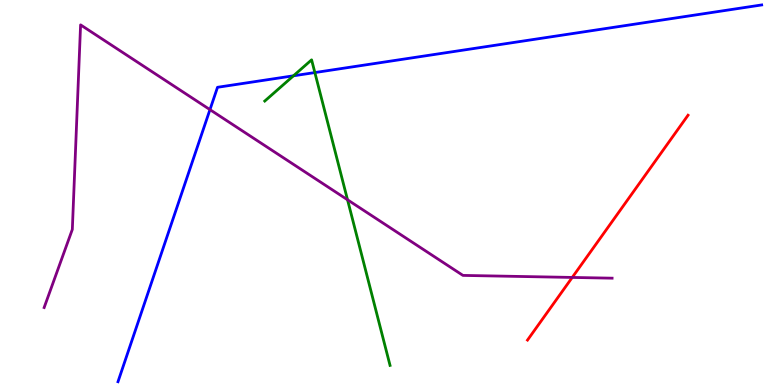[{'lines': ['blue', 'red'], 'intersections': []}, {'lines': ['green', 'red'], 'intersections': []}, {'lines': ['purple', 'red'], 'intersections': [{'x': 7.38, 'y': 2.79}]}, {'lines': ['blue', 'green'], 'intersections': [{'x': 3.79, 'y': 8.03}, {'x': 4.06, 'y': 8.12}]}, {'lines': ['blue', 'purple'], 'intersections': [{'x': 2.71, 'y': 7.15}]}, {'lines': ['green', 'purple'], 'intersections': [{'x': 4.48, 'y': 4.81}]}]